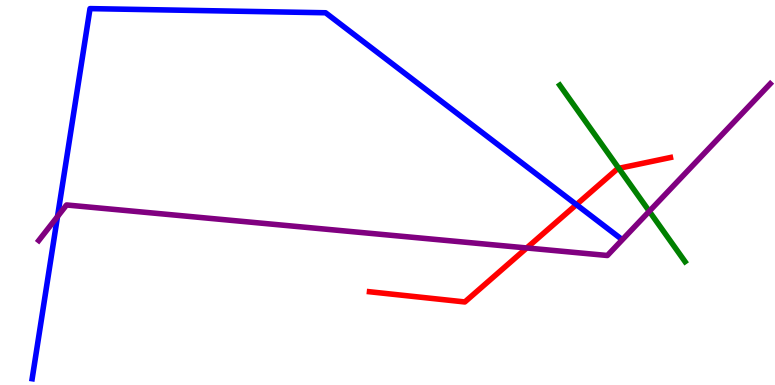[{'lines': ['blue', 'red'], 'intersections': [{'x': 7.44, 'y': 4.69}]}, {'lines': ['green', 'red'], 'intersections': [{'x': 7.98, 'y': 5.63}]}, {'lines': ['purple', 'red'], 'intersections': [{'x': 6.8, 'y': 3.56}]}, {'lines': ['blue', 'green'], 'intersections': []}, {'lines': ['blue', 'purple'], 'intersections': [{'x': 0.742, 'y': 4.38}]}, {'lines': ['green', 'purple'], 'intersections': [{'x': 8.38, 'y': 4.51}]}]